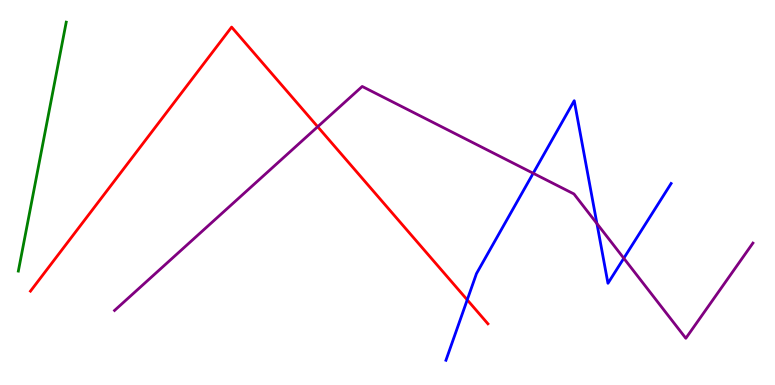[{'lines': ['blue', 'red'], 'intersections': [{'x': 6.03, 'y': 2.21}]}, {'lines': ['green', 'red'], 'intersections': []}, {'lines': ['purple', 'red'], 'intersections': [{'x': 4.1, 'y': 6.71}]}, {'lines': ['blue', 'green'], 'intersections': []}, {'lines': ['blue', 'purple'], 'intersections': [{'x': 6.88, 'y': 5.5}, {'x': 7.7, 'y': 4.19}, {'x': 8.05, 'y': 3.29}]}, {'lines': ['green', 'purple'], 'intersections': []}]